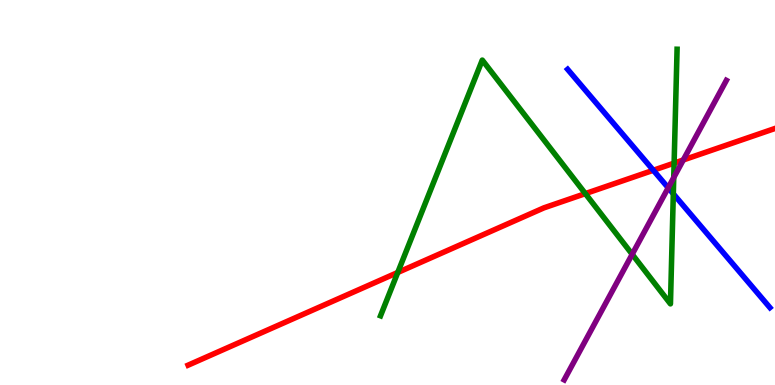[{'lines': ['blue', 'red'], 'intersections': [{'x': 8.43, 'y': 5.58}]}, {'lines': ['green', 'red'], 'intersections': [{'x': 5.13, 'y': 2.92}, {'x': 7.55, 'y': 4.97}, {'x': 8.7, 'y': 5.76}]}, {'lines': ['purple', 'red'], 'intersections': [{'x': 8.82, 'y': 5.84}]}, {'lines': ['blue', 'green'], 'intersections': [{'x': 8.69, 'y': 4.97}]}, {'lines': ['blue', 'purple'], 'intersections': [{'x': 8.62, 'y': 5.12}]}, {'lines': ['green', 'purple'], 'intersections': [{'x': 8.16, 'y': 3.39}, {'x': 8.69, 'y': 5.39}]}]